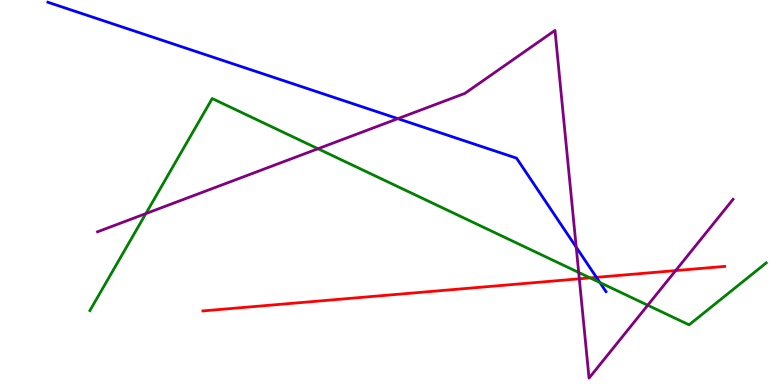[{'lines': ['blue', 'red'], 'intersections': [{'x': 7.7, 'y': 2.8}]}, {'lines': ['green', 'red'], 'intersections': [{'x': 7.61, 'y': 2.78}]}, {'lines': ['purple', 'red'], 'intersections': [{'x': 7.47, 'y': 2.76}, {'x': 8.72, 'y': 2.97}]}, {'lines': ['blue', 'green'], 'intersections': [{'x': 7.74, 'y': 2.66}]}, {'lines': ['blue', 'purple'], 'intersections': [{'x': 5.13, 'y': 6.92}, {'x': 7.44, 'y': 3.58}]}, {'lines': ['green', 'purple'], 'intersections': [{'x': 1.88, 'y': 4.45}, {'x': 4.1, 'y': 6.14}, {'x': 7.47, 'y': 2.92}, {'x': 8.36, 'y': 2.07}]}]